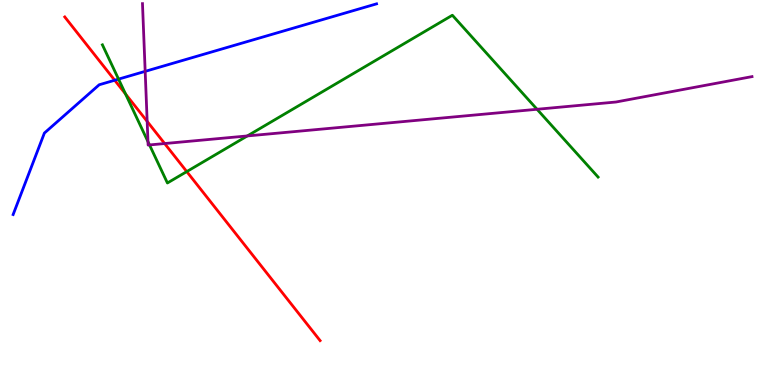[{'lines': ['blue', 'red'], 'intersections': [{'x': 1.48, 'y': 7.92}]}, {'lines': ['green', 'red'], 'intersections': [{'x': 1.62, 'y': 7.56}, {'x': 2.41, 'y': 5.54}]}, {'lines': ['purple', 'red'], 'intersections': [{'x': 1.9, 'y': 6.85}, {'x': 2.12, 'y': 6.27}]}, {'lines': ['blue', 'green'], 'intersections': [{'x': 1.53, 'y': 7.94}]}, {'lines': ['blue', 'purple'], 'intersections': [{'x': 1.87, 'y': 8.15}]}, {'lines': ['green', 'purple'], 'intersections': [{'x': 1.91, 'y': 6.32}, {'x': 1.93, 'y': 6.24}, {'x': 3.19, 'y': 6.47}, {'x': 6.93, 'y': 7.16}]}]